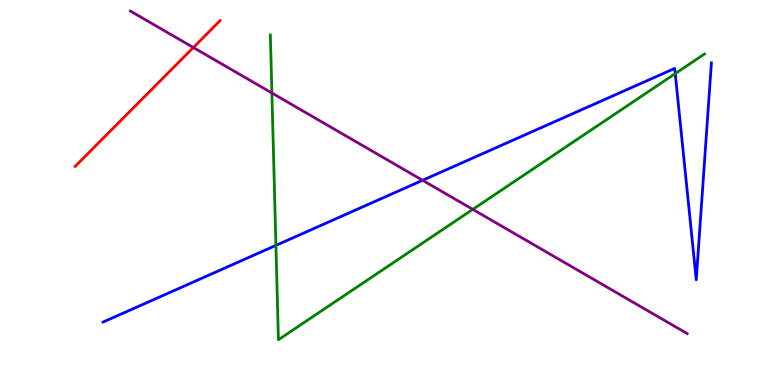[{'lines': ['blue', 'red'], 'intersections': []}, {'lines': ['green', 'red'], 'intersections': []}, {'lines': ['purple', 'red'], 'intersections': [{'x': 2.5, 'y': 8.77}]}, {'lines': ['blue', 'green'], 'intersections': [{'x': 3.56, 'y': 3.63}, {'x': 8.71, 'y': 8.09}]}, {'lines': ['blue', 'purple'], 'intersections': [{'x': 5.45, 'y': 5.32}]}, {'lines': ['green', 'purple'], 'intersections': [{'x': 3.51, 'y': 7.58}, {'x': 6.1, 'y': 4.56}]}]